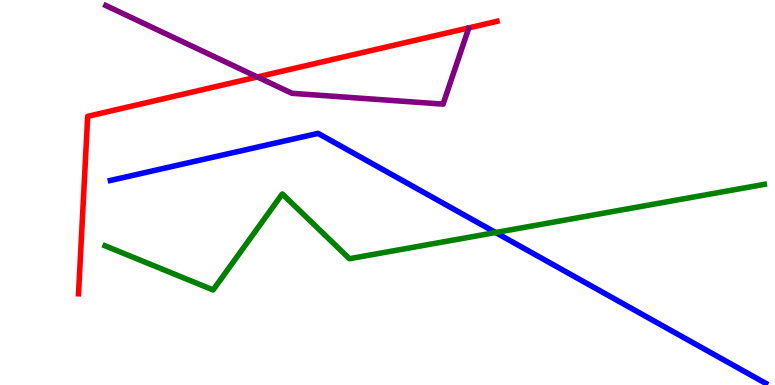[{'lines': ['blue', 'red'], 'intersections': []}, {'lines': ['green', 'red'], 'intersections': []}, {'lines': ['purple', 'red'], 'intersections': [{'x': 3.32, 'y': 8.0}]}, {'lines': ['blue', 'green'], 'intersections': [{'x': 6.39, 'y': 3.96}]}, {'lines': ['blue', 'purple'], 'intersections': []}, {'lines': ['green', 'purple'], 'intersections': []}]